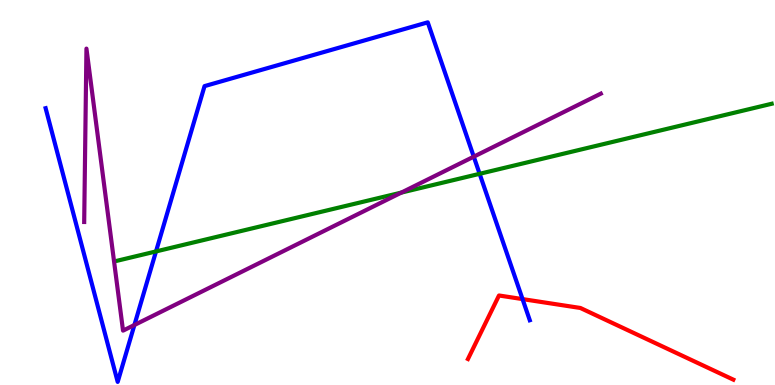[{'lines': ['blue', 'red'], 'intersections': [{'x': 6.74, 'y': 2.23}]}, {'lines': ['green', 'red'], 'intersections': []}, {'lines': ['purple', 'red'], 'intersections': []}, {'lines': ['blue', 'green'], 'intersections': [{'x': 2.01, 'y': 3.47}, {'x': 6.19, 'y': 5.49}]}, {'lines': ['blue', 'purple'], 'intersections': [{'x': 1.73, 'y': 1.56}, {'x': 6.11, 'y': 5.93}]}, {'lines': ['green', 'purple'], 'intersections': [{'x': 5.18, 'y': 5.0}]}]